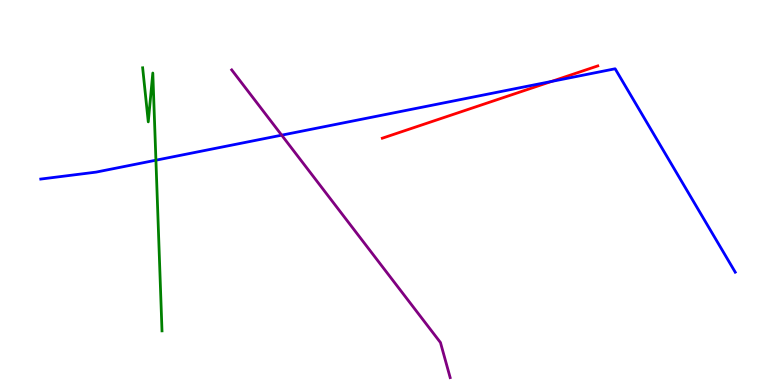[{'lines': ['blue', 'red'], 'intersections': [{'x': 7.11, 'y': 7.88}]}, {'lines': ['green', 'red'], 'intersections': []}, {'lines': ['purple', 'red'], 'intersections': []}, {'lines': ['blue', 'green'], 'intersections': [{'x': 2.01, 'y': 5.84}]}, {'lines': ['blue', 'purple'], 'intersections': [{'x': 3.63, 'y': 6.49}]}, {'lines': ['green', 'purple'], 'intersections': []}]